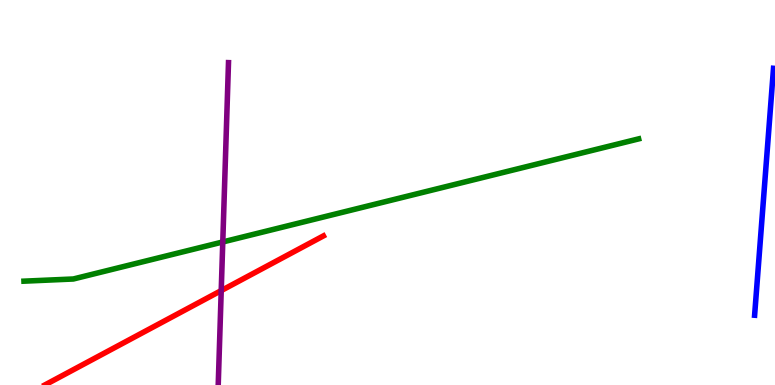[{'lines': ['blue', 'red'], 'intersections': []}, {'lines': ['green', 'red'], 'intersections': []}, {'lines': ['purple', 'red'], 'intersections': [{'x': 2.85, 'y': 2.45}]}, {'lines': ['blue', 'green'], 'intersections': []}, {'lines': ['blue', 'purple'], 'intersections': []}, {'lines': ['green', 'purple'], 'intersections': [{'x': 2.87, 'y': 3.72}]}]